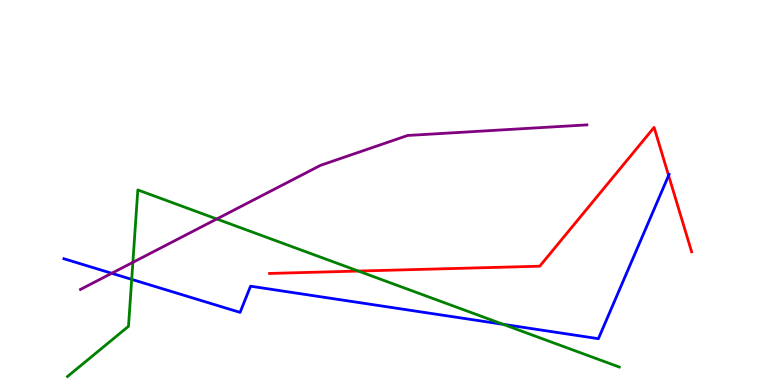[{'lines': ['blue', 'red'], 'intersections': [{'x': 8.63, 'y': 5.44}]}, {'lines': ['green', 'red'], 'intersections': [{'x': 4.62, 'y': 2.96}]}, {'lines': ['purple', 'red'], 'intersections': []}, {'lines': ['blue', 'green'], 'intersections': [{'x': 1.7, 'y': 2.74}, {'x': 6.49, 'y': 1.58}]}, {'lines': ['blue', 'purple'], 'intersections': [{'x': 1.44, 'y': 2.9}]}, {'lines': ['green', 'purple'], 'intersections': [{'x': 1.71, 'y': 3.19}, {'x': 2.8, 'y': 4.31}]}]